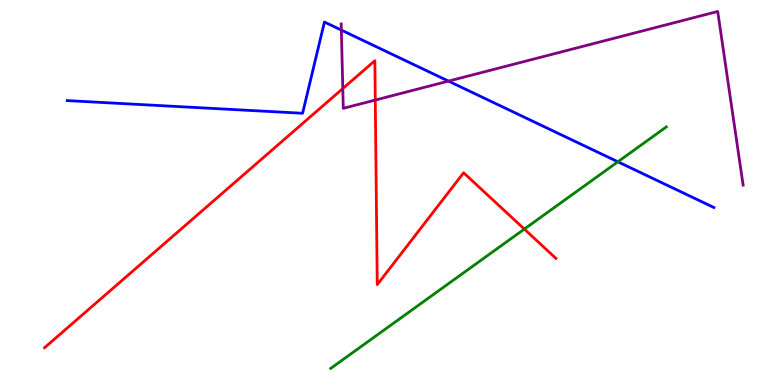[{'lines': ['blue', 'red'], 'intersections': []}, {'lines': ['green', 'red'], 'intersections': [{'x': 6.77, 'y': 4.05}]}, {'lines': ['purple', 'red'], 'intersections': [{'x': 4.42, 'y': 7.7}, {'x': 4.84, 'y': 7.4}]}, {'lines': ['blue', 'green'], 'intersections': [{'x': 7.97, 'y': 5.8}]}, {'lines': ['blue', 'purple'], 'intersections': [{'x': 4.4, 'y': 9.22}, {'x': 5.79, 'y': 7.89}]}, {'lines': ['green', 'purple'], 'intersections': []}]